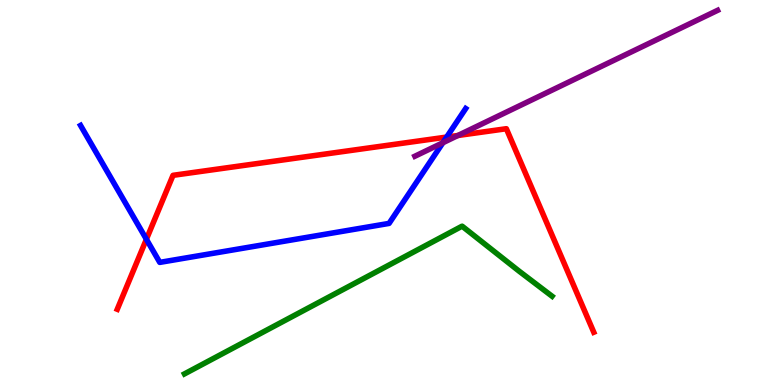[{'lines': ['blue', 'red'], 'intersections': [{'x': 1.89, 'y': 3.79}, {'x': 5.76, 'y': 6.44}]}, {'lines': ['green', 'red'], 'intersections': []}, {'lines': ['purple', 'red'], 'intersections': [{'x': 5.91, 'y': 6.48}]}, {'lines': ['blue', 'green'], 'intersections': []}, {'lines': ['blue', 'purple'], 'intersections': [{'x': 5.71, 'y': 6.29}]}, {'lines': ['green', 'purple'], 'intersections': []}]